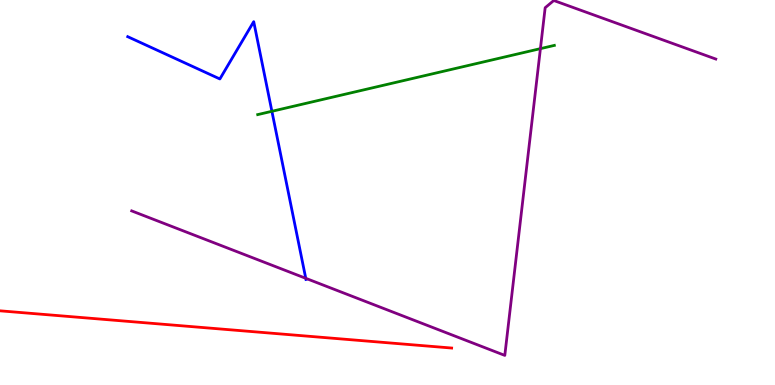[{'lines': ['blue', 'red'], 'intersections': []}, {'lines': ['green', 'red'], 'intersections': []}, {'lines': ['purple', 'red'], 'intersections': []}, {'lines': ['blue', 'green'], 'intersections': [{'x': 3.51, 'y': 7.11}]}, {'lines': ['blue', 'purple'], 'intersections': [{'x': 3.95, 'y': 2.77}]}, {'lines': ['green', 'purple'], 'intersections': [{'x': 6.97, 'y': 8.74}]}]